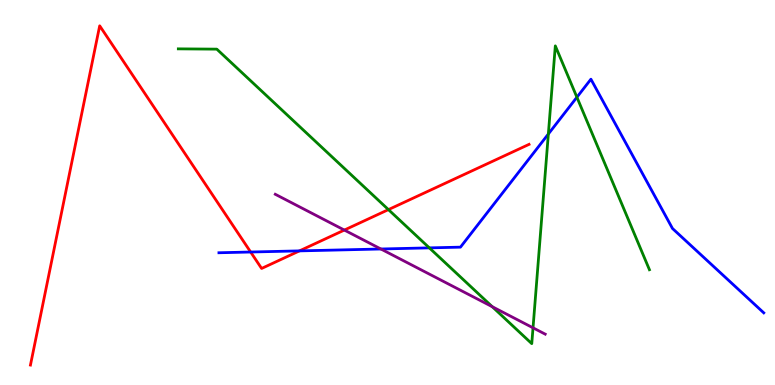[{'lines': ['blue', 'red'], 'intersections': [{'x': 3.23, 'y': 3.45}, {'x': 3.86, 'y': 3.48}]}, {'lines': ['green', 'red'], 'intersections': [{'x': 5.01, 'y': 4.56}]}, {'lines': ['purple', 'red'], 'intersections': [{'x': 4.44, 'y': 4.02}]}, {'lines': ['blue', 'green'], 'intersections': [{'x': 5.54, 'y': 3.56}, {'x': 7.08, 'y': 6.52}, {'x': 7.44, 'y': 7.47}]}, {'lines': ['blue', 'purple'], 'intersections': [{'x': 4.91, 'y': 3.53}]}, {'lines': ['green', 'purple'], 'intersections': [{'x': 6.35, 'y': 2.03}, {'x': 6.88, 'y': 1.49}]}]